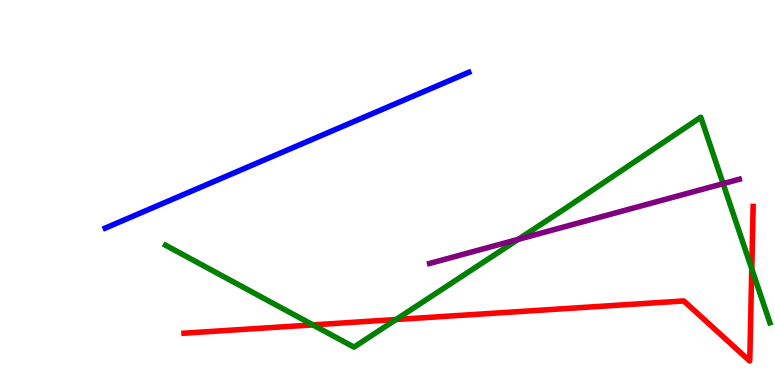[{'lines': ['blue', 'red'], 'intersections': []}, {'lines': ['green', 'red'], 'intersections': [{'x': 4.04, 'y': 1.56}, {'x': 5.11, 'y': 1.7}, {'x': 9.7, 'y': 3.02}]}, {'lines': ['purple', 'red'], 'intersections': []}, {'lines': ['blue', 'green'], 'intersections': []}, {'lines': ['blue', 'purple'], 'intersections': []}, {'lines': ['green', 'purple'], 'intersections': [{'x': 6.69, 'y': 3.78}, {'x': 9.33, 'y': 5.23}]}]